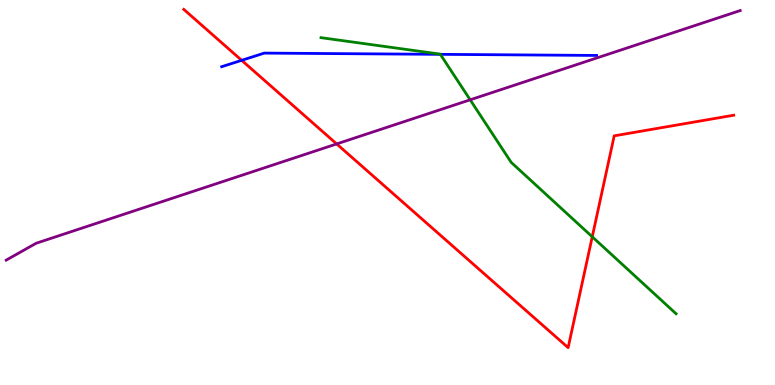[{'lines': ['blue', 'red'], 'intersections': [{'x': 3.12, 'y': 8.43}]}, {'lines': ['green', 'red'], 'intersections': [{'x': 7.64, 'y': 3.85}]}, {'lines': ['purple', 'red'], 'intersections': [{'x': 4.34, 'y': 6.26}]}, {'lines': ['blue', 'green'], 'intersections': [{'x': 5.68, 'y': 8.59}]}, {'lines': ['blue', 'purple'], 'intersections': []}, {'lines': ['green', 'purple'], 'intersections': [{'x': 6.07, 'y': 7.41}]}]